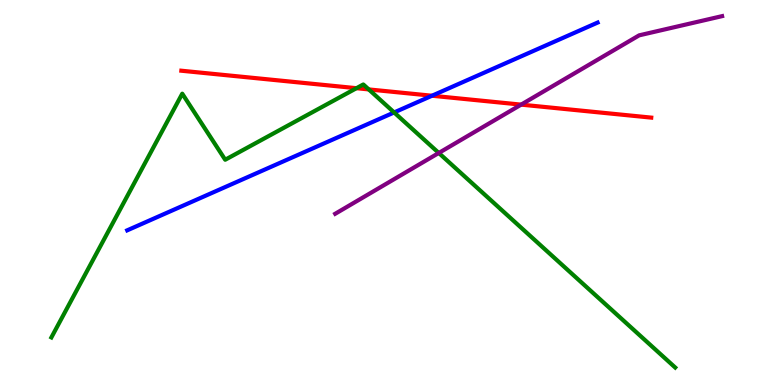[{'lines': ['blue', 'red'], 'intersections': [{'x': 5.57, 'y': 7.51}]}, {'lines': ['green', 'red'], 'intersections': [{'x': 4.6, 'y': 7.71}, {'x': 4.76, 'y': 7.68}]}, {'lines': ['purple', 'red'], 'intersections': [{'x': 6.72, 'y': 7.28}]}, {'lines': ['blue', 'green'], 'intersections': [{'x': 5.09, 'y': 7.08}]}, {'lines': ['blue', 'purple'], 'intersections': []}, {'lines': ['green', 'purple'], 'intersections': [{'x': 5.66, 'y': 6.03}]}]